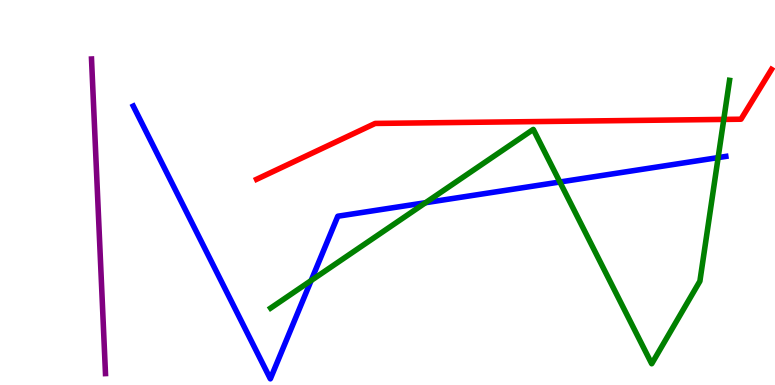[{'lines': ['blue', 'red'], 'intersections': []}, {'lines': ['green', 'red'], 'intersections': [{'x': 9.34, 'y': 6.9}]}, {'lines': ['purple', 'red'], 'intersections': []}, {'lines': ['blue', 'green'], 'intersections': [{'x': 4.01, 'y': 2.71}, {'x': 5.49, 'y': 4.74}, {'x': 7.22, 'y': 5.27}, {'x': 9.27, 'y': 5.91}]}, {'lines': ['blue', 'purple'], 'intersections': []}, {'lines': ['green', 'purple'], 'intersections': []}]